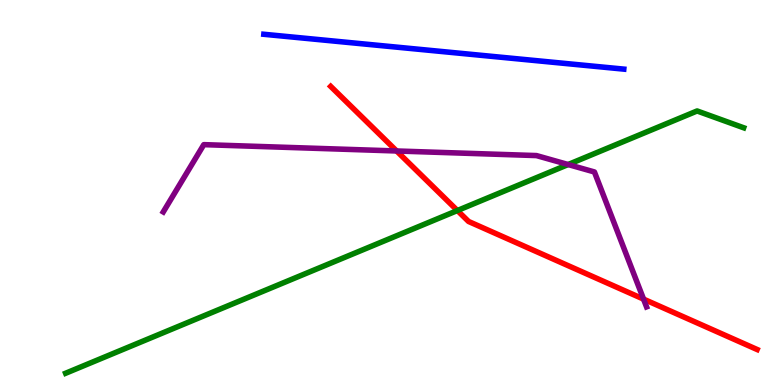[{'lines': ['blue', 'red'], 'intersections': []}, {'lines': ['green', 'red'], 'intersections': [{'x': 5.9, 'y': 4.53}]}, {'lines': ['purple', 'red'], 'intersections': [{'x': 5.12, 'y': 6.08}, {'x': 8.3, 'y': 2.23}]}, {'lines': ['blue', 'green'], 'intersections': []}, {'lines': ['blue', 'purple'], 'intersections': []}, {'lines': ['green', 'purple'], 'intersections': [{'x': 7.33, 'y': 5.73}]}]